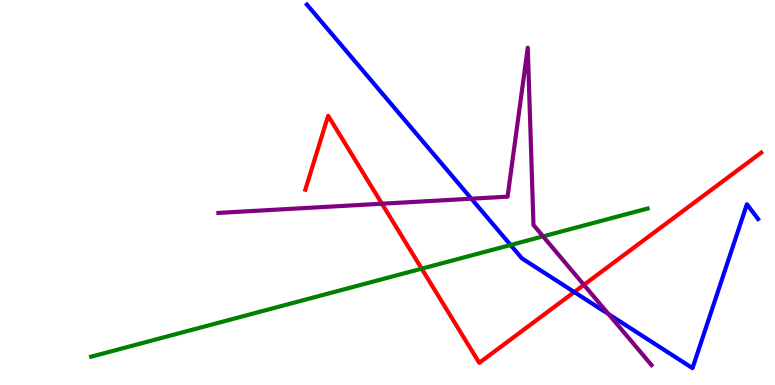[{'lines': ['blue', 'red'], 'intersections': [{'x': 7.41, 'y': 2.41}]}, {'lines': ['green', 'red'], 'intersections': [{'x': 5.44, 'y': 3.02}]}, {'lines': ['purple', 'red'], 'intersections': [{'x': 4.93, 'y': 4.71}, {'x': 7.53, 'y': 2.6}]}, {'lines': ['blue', 'green'], 'intersections': [{'x': 6.59, 'y': 3.64}]}, {'lines': ['blue', 'purple'], 'intersections': [{'x': 6.08, 'y': 4.84}, {'x': 7.85, 'y': 1.84}]}, {'lines': ['green', 'purple'], 'intersections': [{'x': 7.01, 'y': 3.86}]}]